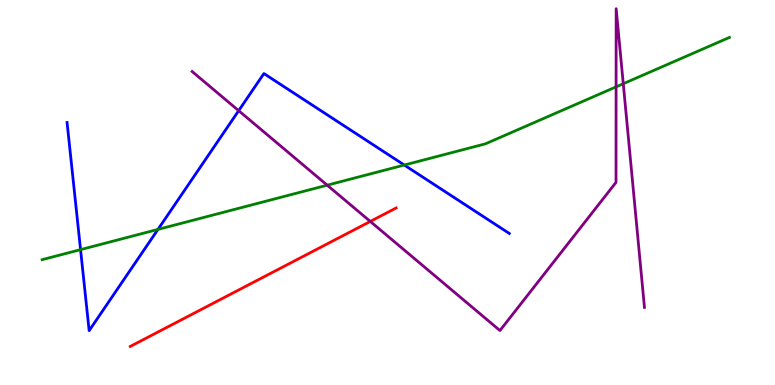[{'lines': ['blue', 'red'], 'intersections': []}, {'lines': ['green', 'red'], 'intersections': []}, {'lines': ['purple', 'red'], 'intersections': [{'x': 4.78, 'y': 4.25}]}, {'lines': ['blue', 'green'], 'intersections': [{'x': 1.04, 'y': 3.52}, {'x': 2.04, 'y': 4.04}, {'x': 5.22, 'y': 5.71}]}, {'lines': ['blue', 'purple'], 'intersections': [{'x': 3.08, 'y': 7.13}]}, {'lines': ['green', 'purple'], 'intersections': [{'x': 4.22, 'y': 5.19}, {'x': 7.95, 'y': 7.74}, {'x': 8.04, 'y': 7.83}]}]